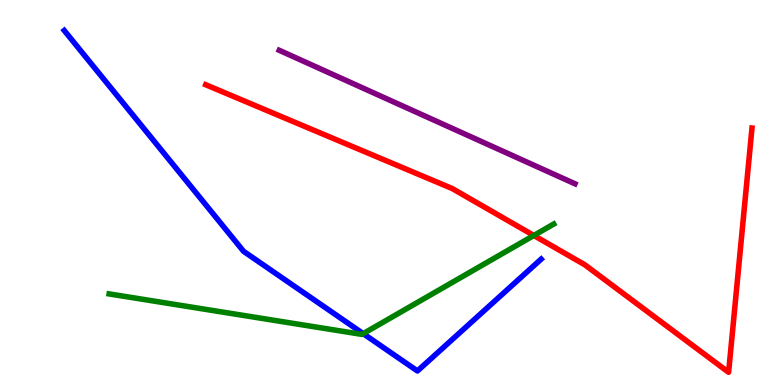[{'lines': ['blue', 'red'], 'intersections': []}, {'lines': ['green', 'red'], 'intersections': [{'x': 6.89, 'y': 3.88}]}, {'lines': ['purple', 'red'], 'intersections': []}, {'lines': ['blue', 'green'], 'intersections': [{'x': 4.69, 'y': 1.33}]}, {'lines': ['blue', 'purple'], 'intersections': []}, {'lines': ['green', 'purple'], 'intersections': []}]